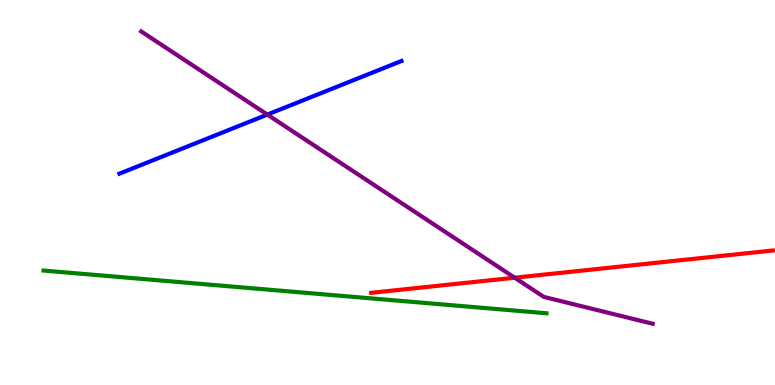[{'lines': ['blue', 'red'], 'intersections': []}, {'lines': ['green', 'red'], 'intersections': []}, {'lines': ['purple', 'red'], 'intersections': [{'x': 6.64, 'y': 2.79}]}, {'lines': ['blue', 'green'], 'intersections': []}, {'lines': ['blue', 'purple'], 'intersections': [{'x': 3.45, 'y': 7.02}]}, {'lines': ['green', 'purple'], 'intersections': []}]